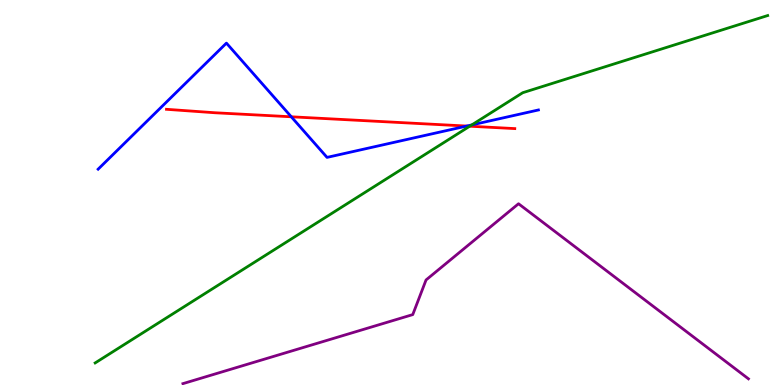[{'lines': ['blue', 'red'], 'intersections': [{'x': 3.76, 'y': 6.97}, {'x': 6.02, 'y': 6.73}]}, {'lines': ['green', 'red'], 'intersections': [{'x': 6.06, 'y': 6.72}]}, {'lines': ['purple', 'red'], 'intersections': []}, {'lines': ['blue', 'green'], 'intersections': [{'x': 6.09, 'y': 6.76}]}, {'lines': ['blue', 'purple'], 'intersections': []}, {'lines': ['green', 'purple'], 'intersections': []}]